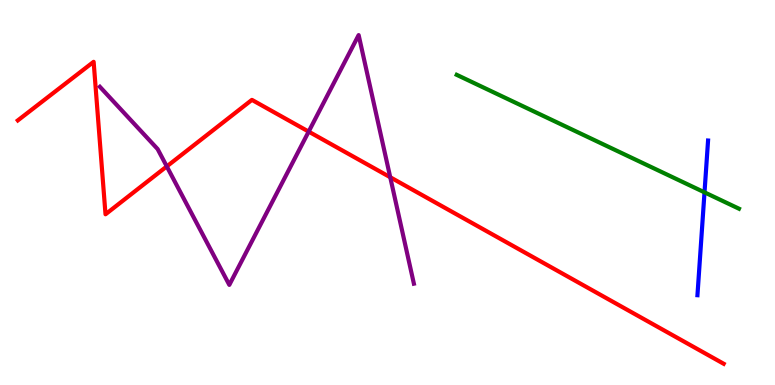[{'lines': ['blue', 'red'], 'intersections': []}, {'lines': ['green', 'red'], 'intersections': []}, {'lines': ['purple', 'red'], 'intersections': [{'x': 2.15, 'y': 5.68}, {'x': 3.98, 'y': 6.58}, {'x': 5.04, 'y': 5.4}]}, {'lines': ['blue', 'green'], 'intersections': [{'x': 9.09, 'y': 5.0}]}, {'lines': ['blue', 'purple'], 'intersections': []}, {'lines': ['green', 'purple'], 'intersections': []}]